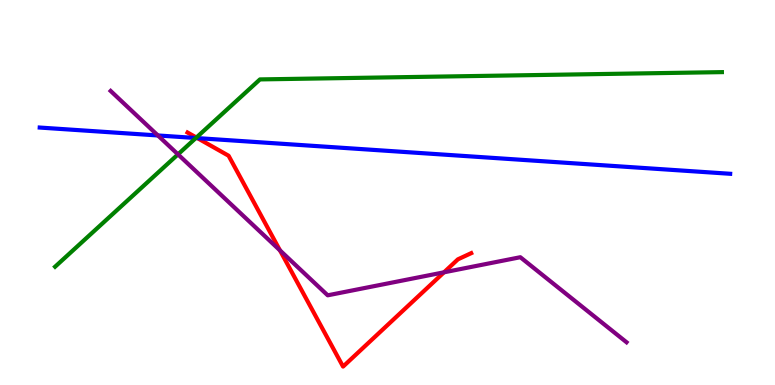[{'lines': ['blue', 'red'], 'intersections': [{'x': 2.55, 'y': 6.41}]}, {'lines': ['green', 'red'], 'intersections': [{'x': 2.53, 'y': 6.43}]}, {'lines': ['purple', 'red'], 'intersections': [{'x': 3.61, 'y': 3.5}, {'x': 5.73, 'y': 2.93}]}, {'lines': ['blue', 'green'], 'intersections': [{'x': 2.53, 'y': 6.42}]}, {'lines': ['blue', 'purple'], 'intersections': [{'x': 2.04, 'y': 6.48}]}, {'lines': ['green', 'purple'], 'intersections': [{'x': 2.3, 'y': 5.99}]}]